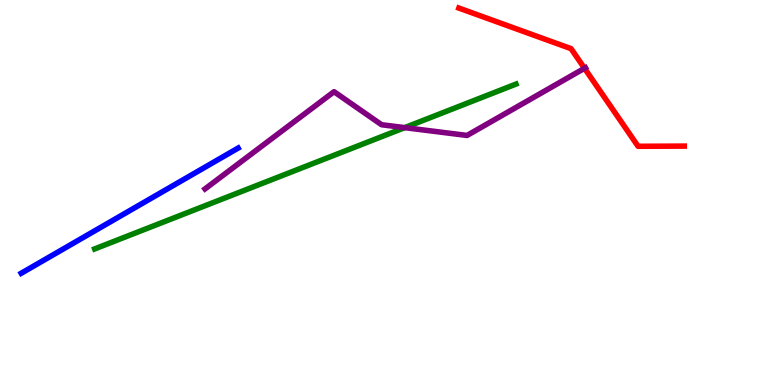[{'lines': ['blue', 'red'], 'intersections': []}, {'lines': ['green', 'red'], 'intersections': []}, {'lines': ['purple', 'red'], 'intersections': [{'x': 7.54, 'y': 8.23}]}, {'lines': ['blue', 'green'], 'intersections': []}, {'lines': ['blue', 'purple'], 'intersections': []}, {'lines': ['green', 'purple'], 'intersections': [{'x': 5.22, 'y': 6.68}]}]